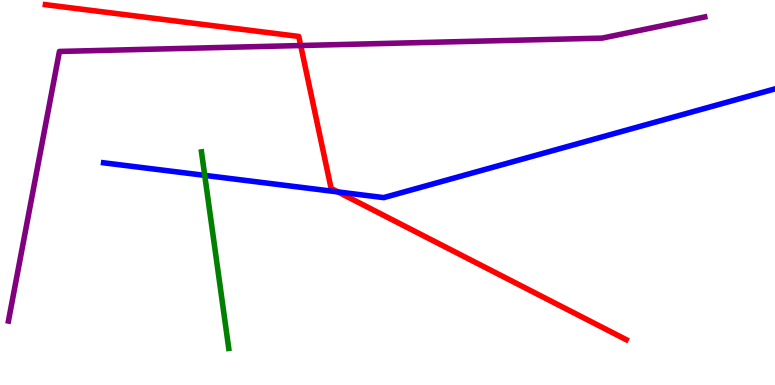[{'lines': ['blue', 'red'], 'intersections': [{'x': 4.36, 'y': 5.01}]}, {'lines': ['green', 'red'], 'intersections': []}, {'lines': ['purple', 'red'], 'intersections': [{'x': 3.88, 'y': 8.82}]}, {'lines': ['blue', 'green'], 'intersections': [{'x': 2.64, 'y': 5.45}]}, {'lines': ['blue', 'purple'], 'intersections': []}, {'lines': ['green', 'purple'], 'intersections': []}]